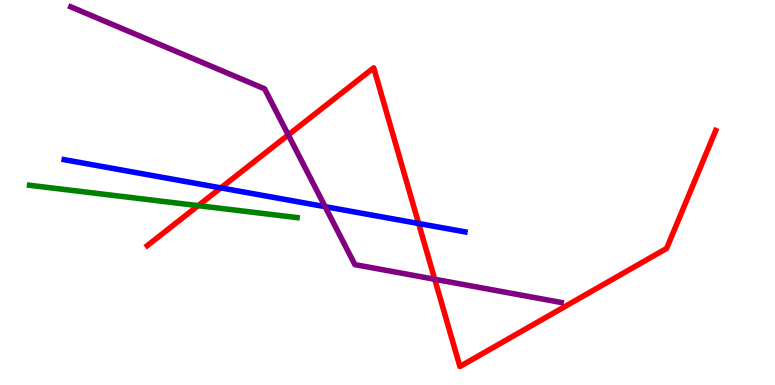[{'lines': ['blue', 'red'], 'intersections': [{'x': 2.85, 'y': 5.12}, {'x': 5.4, 'y': 4.19}]}, {'lines': ['green', 'red'], 'intersections': [{'x': 2.56, 'y': 4.66}]}, {'lines': ['purple', 'red'], 'intersections': [{'x': 3.72, 'y': 6.5}, {'x': 5.61, 'y': 2.75}]}, {'lines': ['blue', 'green'], 'intersections': []}, {'lines': ['blue', 'purple'], 'intersections': [{'x': 4.2, 'y': 4.63}]}, {'lines': ['green', 'purple'], 'intersections': []}]